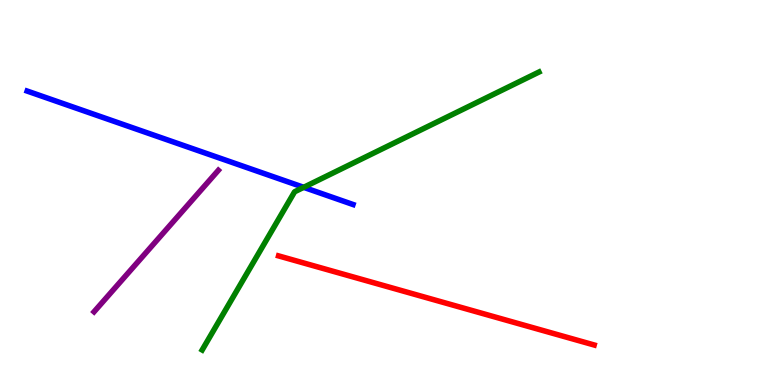[{'lines': ['blue', 'red'], 'intersections': []}, {'lines': ['green', 'red'], 'intersections': []}, {'lines': ['purple', 'red'], 'intersections': []}, {'lines': ['blue', 'green'], 'intersections': [{'x': 3.92, 'y': 5.13}]}, {'lines': ['blue', 'purple'], 'intersections': []}, {'lines': ['green', 'purple'], 'intersections': []}]